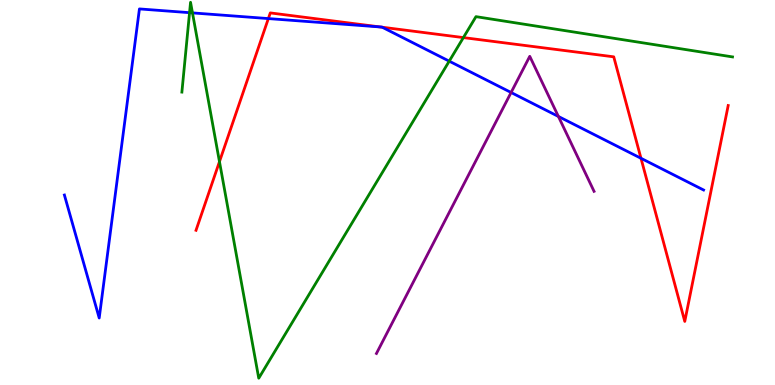[{'lines': ['blue', 'red'], 'intersections': [{'x': 3.46, 'y': 9.52}, {'x': 4.9, 'y': 9.3}, {'x': 4.93, 'y': 9.29}, {'x': 8.27, 'y': 5.89}]}, {'lines': ['green', 'red'], 'intersections': [{'x': 2.83, 'y': 5.8}, {'x': 5.98, 'y': 9.02}]}, {'lines': ['purple', 'red'], 'intersections': []}, {'lines': ['blue', 'green'], 'intersections': [{'x': 2.45, 'y': 9.67}, {'x': 2.48, 'y': 9.67}, {'x': 5.8, 'y': 8.41}]}, {'lines': ['blue', 'purple'], 'intersections': [{'x': 6.59, 'y': 7.6}, {'x': 7.21, 'y': 6.98}]}, {'lines': ['green', 'purple'], 'intersections': []}]